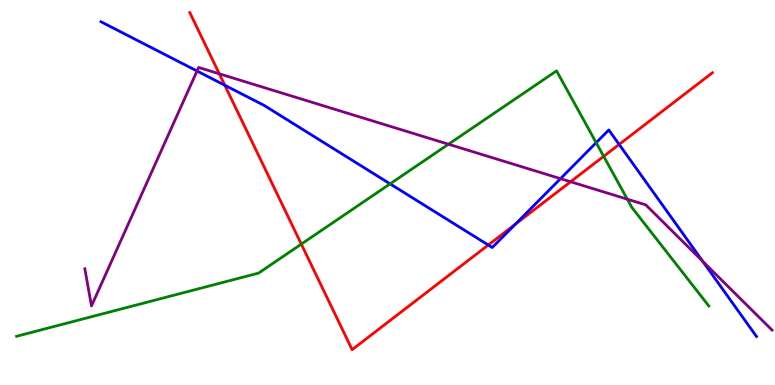[{'lines': ['blue', 'red'], 'intersections': [{'x': 2.9, 'y': 7.79}, {'x': 6.3, 'y': 3.64}, {'x': 6.65, 'y': 4.18}, {'x': 7.99, 'y': 6.25}]}, {'lines': ['green', 'red'], 'intersections': [{'x': 3.89, 'y': 3.66}, {'x': 7.79, 'y': 5.94}]}, {'lines': ['purple', 'red'], 'intersections': [{'x': 2.83, 'y': 8.08}, {'x': 7.36, 'y': 5.28}]}, {'lines': ['blue', 'green'], 'intersections': [{'x': 5.03, 'y': 5.22}, {'x': 7.69, 'y': 6.29}]}, {'lines': ['blue', 'purple'], 'intersections': [{'x': 2.54, 'y': 8.16}, {'x': 7.23, 'y': 5.36}, {'x': 9.07, 'y': 3.21}]}, {'lines': ['green', 'purple'], 'intersections': [{'x': 5.79, 'y': 6.25}, {'x': 8.09, 'y': 4.83}]}]